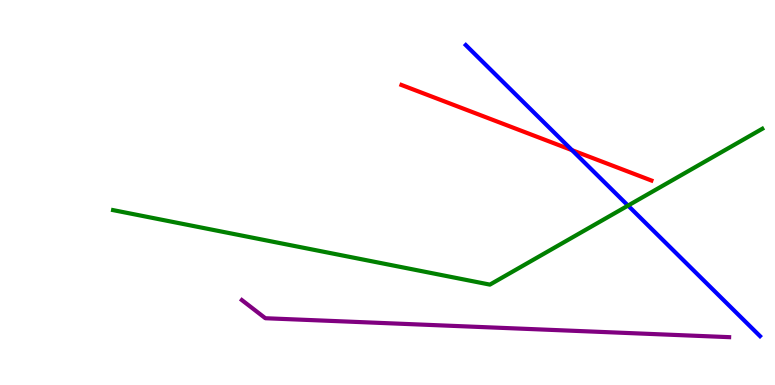[{'lines': ['blue', 'red'], 'intersections': [{'x': 7.38, 'y': 6.1}]}, {'lines': ['green', 'red'], 'intersections': []}, {'lines': ['purple', 'red'], 'intersections': []}, {'lines': ['blue', 'green'], 'intersections': [{'x': 8.1, 'y': 4.66}]}, {'lines': ['blue', 'purple'], 'intersections': []}, {'lines': ['green', 'purple'], 'intersections': []}]